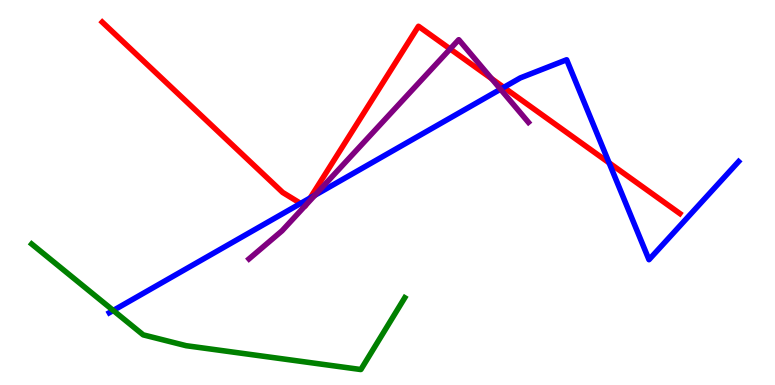[{'lines': ['blue', 'red'], 'intersections': [{'x': 3.88, 'y': 4.72}, {'x': 4.0, 'y': 4.86}, {'x': 6.5, 'y': 7.73}, {'x': 7.86, 'y': 5.77}]}, {'lines': ['green', 'red'], 'intersections': []}, {'lines': ['purple', 'red'], 'intersections': [{'x': 3.93, 'y': 4.65}, {'x': 3.94, 'y': 4.66}, {'x': 5.81, 'y': 8.73}, {'x': 6.34, 'y': 7.96}]}, {'lines': ['blue', 'green'], 'intersections': [{'x': 1.46, 'y': 1.94}]}, {'lines': ['blue', 'purple'], 'intersections': [{'x': 4.06, 'y': 4.93}, {'x': 6.46, 'y': 7.68}]}, {'lines': ['green', 'purple'], 'intersections': []}]